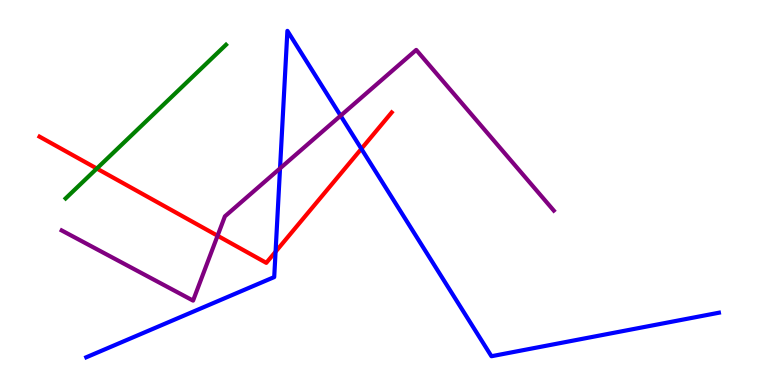[{'lines': ['blue', 'red'], 'intersections': [{'x': 3.56, 'y': 3.46}, {'x': 4.66, 'y': 6.13}]}, {'lines': ['green', 'red'], 'intersections': [{'x': 1.25, 'y': 5.62}]}, {'lines': ['purple', 'red'], 'intersections': [{'x': 2.81, 'y': 3.88}]}, {'lines': ['blue', 'green'], 'intersections': []}, {'lines': ['blue', 'purple'], 'intersections': [{'x': 3.61, 'y': 5.63}, {'x': 4.39, 'y': 6.99}]}, {'lines': ['green', 'purple'], 'intersections': []}]